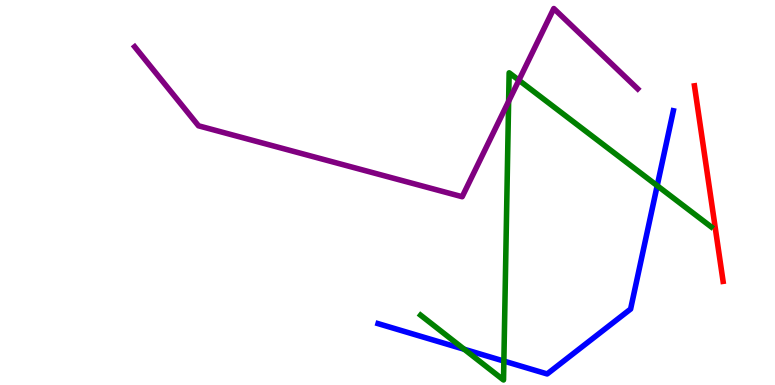[{'lines': ['blue', 'red'], 'intersections': []}, {'lines': ['green', 'red'], 'intersections': []}, {'lines': ['purple', 'red'], 'intersections': []}, {'lines': ['blue', 'green'], 'intersections': [{'x': 5.99, 'y': 0.928}, {'x': 6.5, 'y': 0.622}, {'x': 8.48, 'y': 5.18}]}, {'lines': ['blue', 'purple'], 'intersections': []}, {'lines': ['green', 'purple'], 'intersections': [{'x': 6.56, 'y': 7.37}, {'x': 6.7, 'y': 7.92}]}]